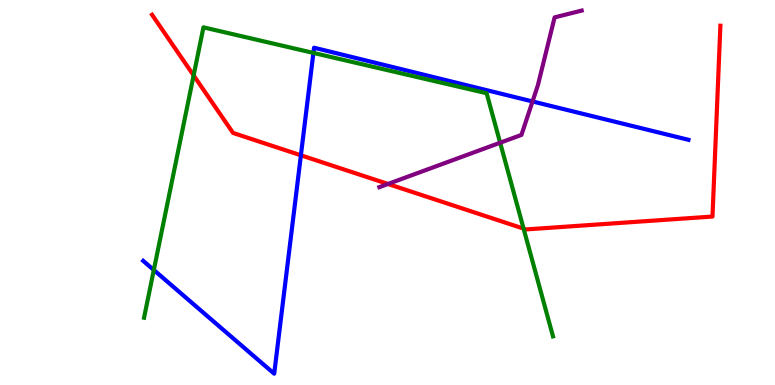[{'lines': ['blue', 'red'], 'intersections': [{'x': 3.88, 'y': 5.97}]}, {'lines': ['green', 'red'], 'intersections': [{'x': 2.5, 'y': 8.04}, {'x': 6.76, 'y': 4.06}]}, {'lines': ['purple', 'red'], 'intersections': [{'x': 5.01, 'y': 5.22}]}, {'lines': ['blue', 'green'], 'intersections': [{'x': 1.98, 'y': 2.99}, {'x': 4.04, 'y': 8.63}]}, {'lines': ['blue', 'purple'], 'intersections': [{'x': 6.87, 'y': 7.36}]}, {'lines': ['green', 'purple'], 'intersections': [{'x': 6.45, 'y': 6.29}]}]